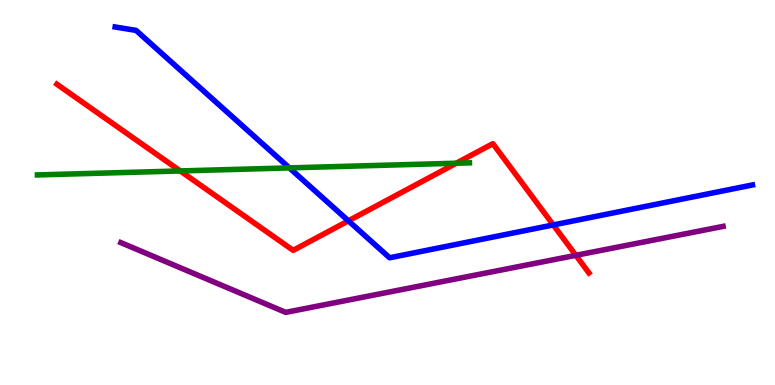[{'lines': ['blue', 'red'], 'intersections': [{'x': 4.5, 'y': 4.26}, {'x': 7.14, 'y': 4.16}]}, {'lines': ['green', 'red'], 'intersections': [{'x': 2.33, 'y': 5.56}, {'x': 5.89, 'y': 5.76}]}, {'lines': ['purple', 'red'], 'intersections': [{'x': 7.43, 'y': 3.37}]}, {'lines': ['blue', 'green'], 'intersections': [{'x': 3.73, 'y': 5.64}]}, {'lines': ['blue', 'purple'], 'intersections': []}, {'lines': ['green', 'purple'], 'intersections': []}]